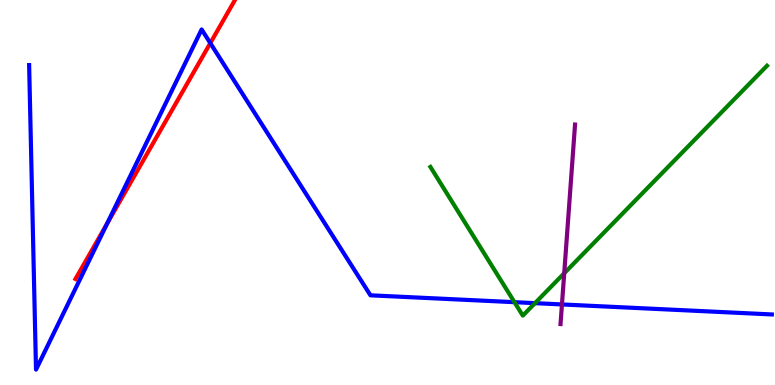[{'lines': ['blue', 'red'], 'intersections': [{'x': 1.38, 'y': 4.19}, {'x': 2.71, 'y': 8.88}]}, {'lines': ['green', 'red'], 'intersections': []}, {'lines': ['purple', 'red'], 'intersections': []}, {'lines': ['blue', 'green'], 'intersections': [{'x': 6.64, 'y': 2.15}, {'x': 6.9, 'y': 2.13}]}, {'lines': ['blue', 'purple'], 'intersections': [{'x': 7.25, 'y': 2.09}]}, {'lines': ['green', 'purple'], 'intersections': [{'x': 7.28, 'y': 2.9}]}]